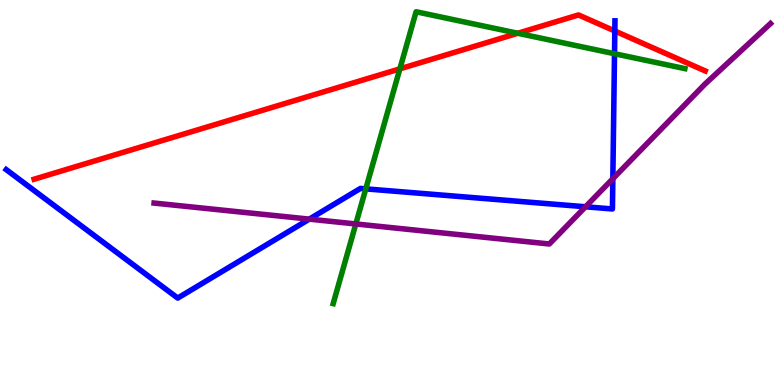[{'lines': ['blue', 'red'], 'intersections': [{'x': 7.93, 'y': 9.19}]}, {'lines': ['green', 'red'], 'intersections': [{'x': 5.16, 'y': 8.21}, {'x': 6.68, 'y': 9.14}]}, {'lines': ['purple', 'red'], 'intersections': []}, {'lines': ['blue', 'green'], 'intersections': [{'x': 4.72, 'y': 5.09}, {'x': 7.93, 'y': 8.6}]}, {'lines': ['blue', 'purple'], 'intersections': [{'x': 3.99, 'y': 4.31}, {'x': 7.56, 'y': 4.63}, {'x': 7.91, 'y': 5.36}]}, {'lines': ['green', 'purple'], 'intersections': [{'x': 4.59, 'y': 4.18}]}]